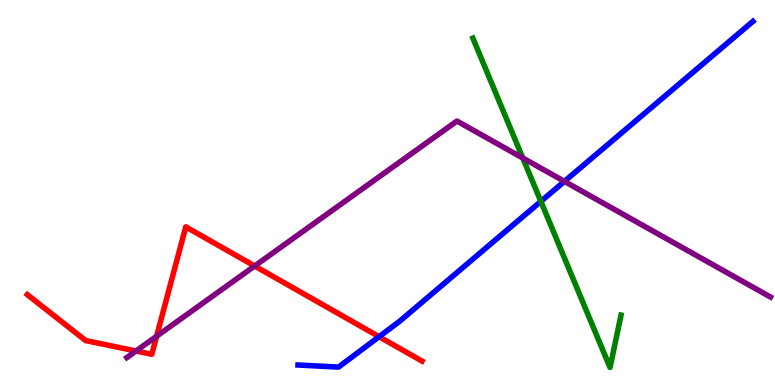[{'lines': ['blue', 'red'], 'intersections': [{'x': 4.89, 'y': 1.25}]}, {'lines': ['green', 'red'], 'intersections': []}, {'lines': ['purple', 'red'], 'intersections': [{'x': 1.76, 'y': 0.883}, {'x': 2.02, 'y': 1.27}, {'x': 3.29, 'y': 3.09}]}, {'lines': ['blue', 'green'], 'intersections': [{'x': 6.98, 'y': 4.77}]}, {'lines': ['blue', 'purple'], 'intersections': [{'x': 7.28, 'y': 5.29}]}, {'lines': ['green', 'purple'], 'intersections': [{'x': 6.75, 'y': 5.9}]}]